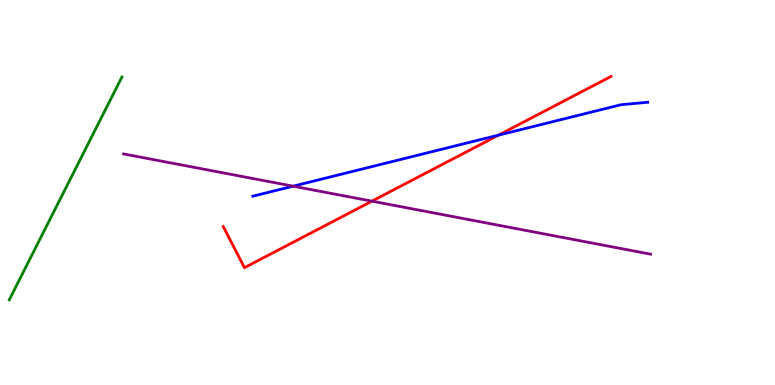[{'lines': ['blue', 'red'], 'intersections': [{'x': 6.43, 'y': 6.49}]}, {'lines': ['green', 'red'], 'intersections': []}, {'lines': ['purple', 'red'], 'intersections': [{'x': 4.8, 'y': 4.77}]}, {'lines': ['blue', 'green'], 'intersections': []}, {'lines': ['blue', 'purple'], 'intersections': [{'x': 3.78, 'y': 5.16}]}, {'lines': ['green', 'purple'], 'intersections': []}]